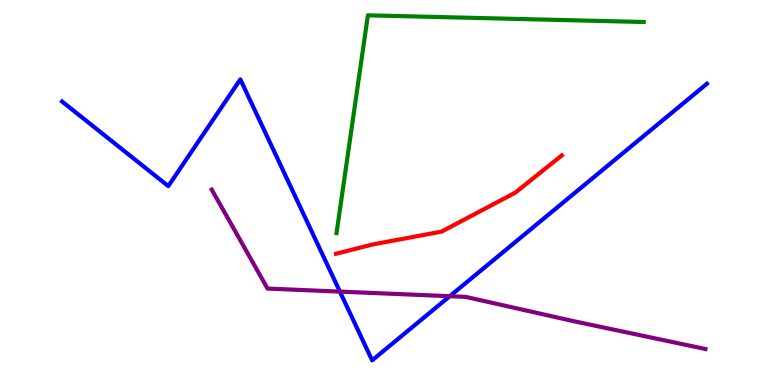[{'lines': ['blue', 'red'], 'intersections': []}, {'lines': ['green', 'red'], 'intersections': []}, {'lines': ['purple', 'red'], 'intersections': []}, {'lines': ['blue', 'green'], 'intersections': []}, {'lines': ['blue', 'purple'], 'intersections': [{'x': 4.39, 'y': 2.43}, {'x': 5.8, 'y': 2.31}]}, {'lines': ['green', 'purple'], 'intersections': []}]